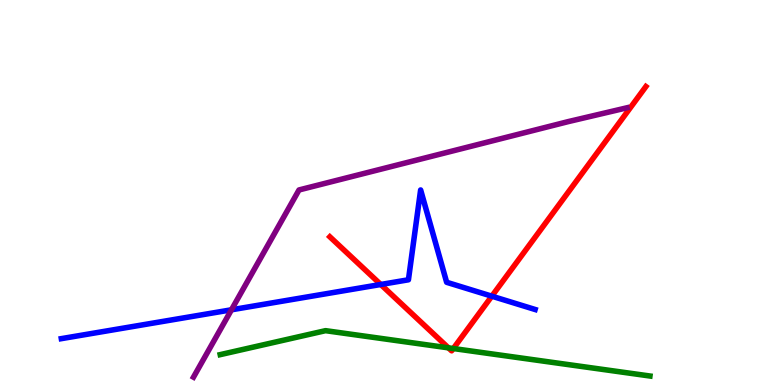[{'lines': ['blue', 'red'], 'intersections': [{'x': 4.91, 'y': 2.61}, {'x': 6.35, 'y': 2.31}]}, {'lines': ['green', 'red'], 'intersections': [{'x': 5.79, 'y': 0.965}, {'x': 5.85, 'y': 0.947}]}, {'lines': ['purple', 'red'], 'intersections': []}, {'lines': ['blue', 'green'], 'intersections': []}, {'lines': ['blue', 'purple'], 'intersections': [{'x': 2.99, 'y': 1.95}]}, {'lines': ['green', 'purple'], 'intersections': []}]